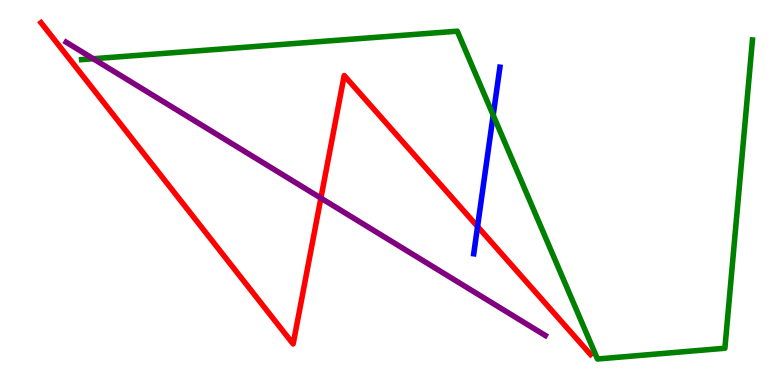[{'lines': ['blue', 'red'], 'intersections': [{'x': 6.16, 'y': 4.12}]}, {'lines': ['green', 'red'], 'intersections': []}, {'lines': ['purple', 'red'], 'intersections': [{'x': 4.14, 'y': 4.85}]}, {'lines': ['blue', 'green'], 'intersections': [{'x': 6.36, 'y': 7.01}]}, {'lines': ['blue', 'purple'], 'intersections': []}, {'lines': ['green', 'purple'], 'intersections': [{'x': 1.2, 'y': 8.47}]}]